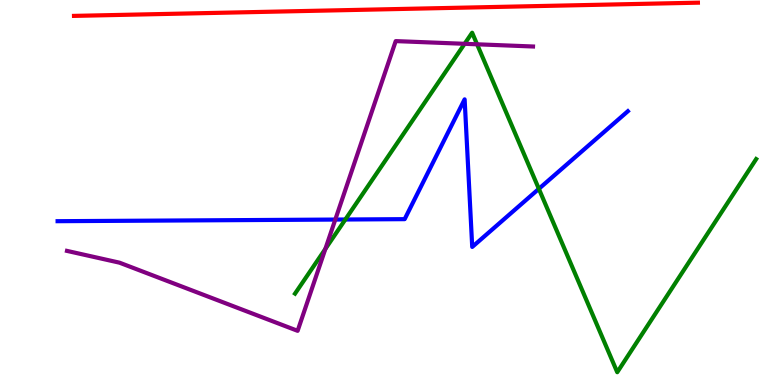[{'lines': ['blue', 'red'], 'intersections': []}, {'lines': ['green', 'red'], 'intersections': []}, {'lines': ['purple', 'red'], 'intersections': []}, {'lines': ['blue', 'green'], 'intersections': [{'x': 4.46, 'y': 4.3}, {'x': 6.95, 'y': 5.1}]}, {'lines': ['blue', 'purple'], 'intersections': [{'x': 4.33, 'y': 4.3}]}, {'lines': ['green', 'purple'], 'intersections': [{'x': 4.2, 'y': 3.53}, {'x': 5.99, 'y': 8.86}, {'x': 6.16, 'y': 8.85}]}]